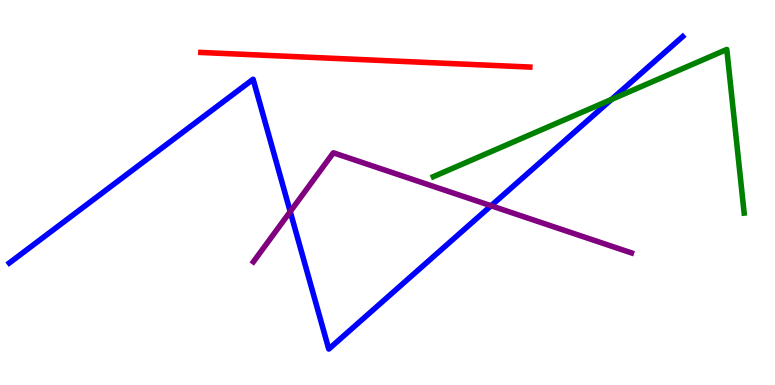[{'lines': ['blue', 'red'], 'intersections': []}, {'lines': ['green', 'red'], 'intersections': []}, {'lines': ['purple', 'red'], 'intersections': []}, {'lines': ['blue', 'green'], 'intersections': [{'x': 7.89, 'y': 7.42}]}, {'lines': ['blue', 'purple'], 'intersections': [{'x': 3.74, 'y': 4.5}, {'x': 6.34, 'y': 4.66}]}, {'lines': ['green', 'purple'], 'intersections': []}]